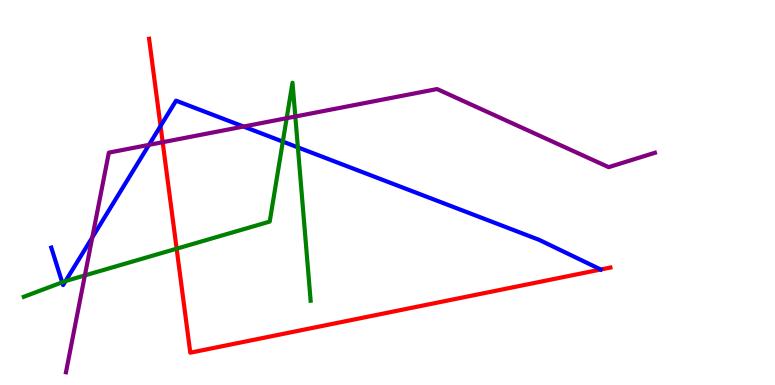[{'lines': ['blue', 'red'], 'intersections': [{'x': 2.07, 'y': 6.73}]}, {'lines': ['green', 'red'], 'intersections': [{'x': 2.28, 'y': 3.54}]}, {'lines': ['purple', 'red'], 'intersections': [{'x': 2.1, 'y': 6.31}]}, {'lines': ['blue', 'green'], 'intersections': [{'x': 0.802, 'y': 2.67}, {'x': 0.846, 'y': 2.7}, {'x': 3.65, 'y': 6.32}, {'x': 3.84, 'y': 6.17}]}, {'lines': ['blue', 'purple'], 'intersections': [{'x': 1.19, 'y': 3.83}, {'x': 1.92, 'y': 6.24}, {'x': 3.14, 'y': 6.71}]}, {'lines': ['green', 'purple'], 'intersections': [{'x': 1.1, 'y': 2.85}, {'x': 3.7, 'y': 6.93}, {'x': 3.81, 'y': 6.97}]}]